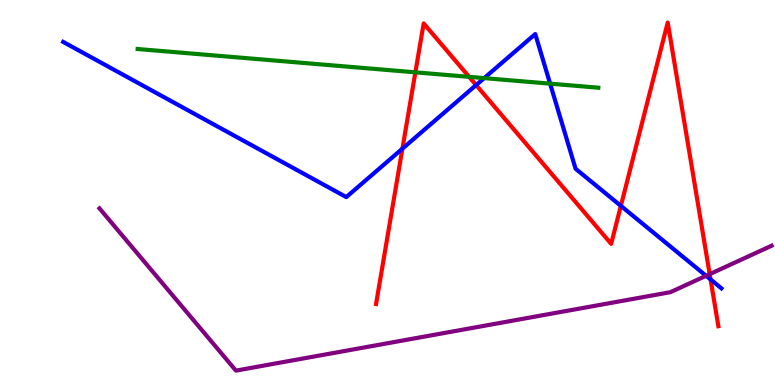[{'lines': ['blue', 'red'], 'intersections': [{'x': 5.19, 'y': 6.14}, {'x': 6.14, 'y': 7.79}, {'x': 8.01, 'y': 4.65}, {'x': 9.17, 'y': 2.74}]}, {'lines': ['green', 'red'], 'intersections': [{'x': 5.36, 'y': 8.12}, {'x': 6.05, 'y': 8.0}]}, {'lines': ['purple', 'red'], 'intersections': [{'x': 9.16, 'y': 2.88}]}, {'lines': ['blue', 'green'], 'intersections': [{'x': 6.25, 'y': 7.97}, {'x': 7.1, 'y': 7.83}]}, {'lines': ['blue', 'purple'], 'intersections': [{'x': 9.11, 'y': 2.84}]}, {'lines': ['green', 'purple'], 'intersections': []}]